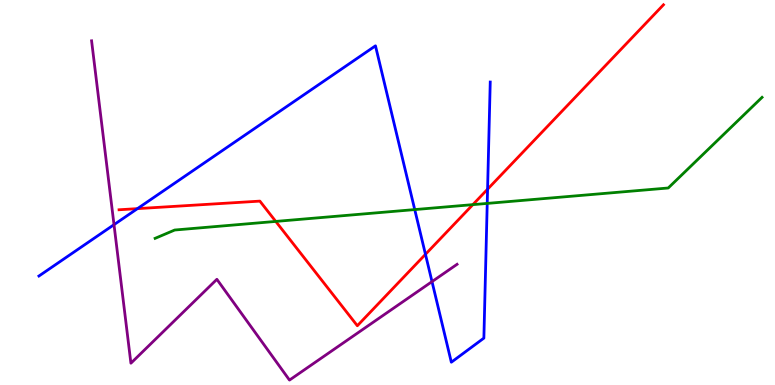[{'lines': ['blue', 'red'], 'intersections': [{'x': 1.77, 'y': 4.58}, {'x': 5.49, 'y': 3.39}, {'x': 6.29, 'y': 5.09}]}, {'lines': ['green', 'red'], 'intersections': [{'x': 3.56, 'y': 4.25}, {'x': 6.1, 'y': 4.68}]}, {'lines': ['purple', 'red'], 'intersections': []}, {'lines': ['blue', 'green'], 'intersections': [{'x': 5.35, 'y': 4.56}, {'x': 6.29, 'y': 4.72}]}, {'lines': ['blue', 'purple'], 'intersections': [{'x': 1.47, 'y': 4.16}, {'x': 5.57, 'y': 2.69}]}, {'lines': ['green', 'purple'], 'intersections': []}]